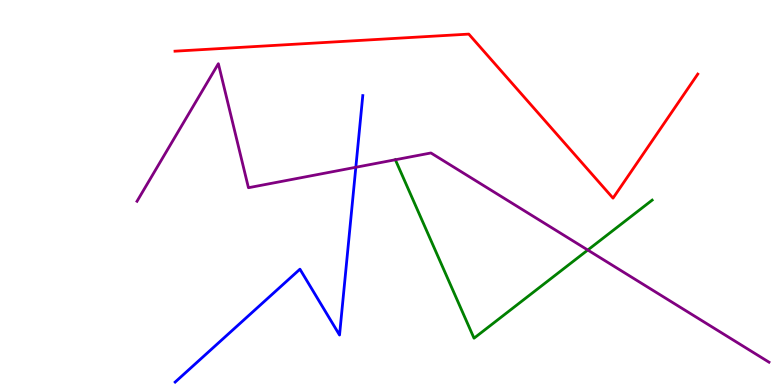[{'lines': ['blue', 'red'], 'intersections': []}, {'lines': ['green', 'red'], 'intersections': []}, {'lines': ['purple', 'red'], 'intersections': []}, {'lines': ['blue', 'green'], 'intersections': []}, {'lines': ['blue', 'purple'], 'intersections': [{'x': 4.59, 'y': 5.66}]}, {'lines': ['green', 'purple'], 'intersections': [{'x': 5.1, 'y': 5.85}, {'x': 7.58, 'y': 3.51}]}]